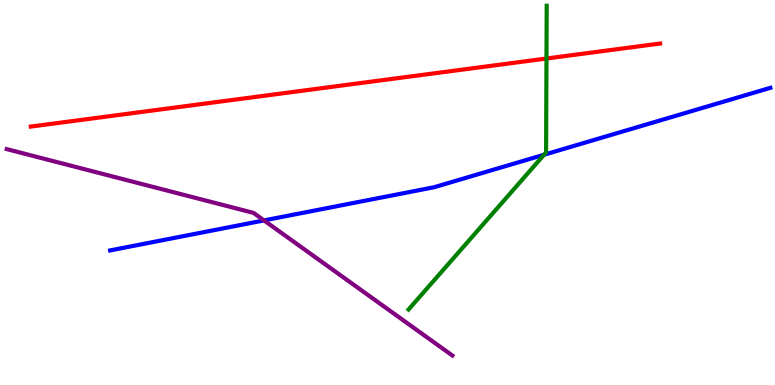[{'lines': ['blue', 'red'], 'intersections': []}, {'lines': ['green', 'red'], 'intersections': [{'x': 7.05, 'y': 8.48}]}, {'lines': ['purple', 'red'], 'intersections': []}, {'lines': ['blue', 'green'], 'intersections': [{'x': 7.02, 'y': 5.98}]}, {'lines': ['blue', 'purple'], 'intersections': [{'x': 3.41, 'y': 4.27}]}, {'lines': ['green', 'purple'], 'intersections': []}]